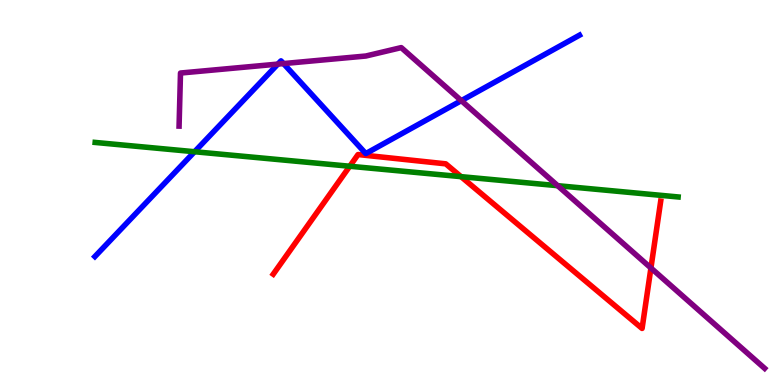[{'lines': ['blue', 'red'], 'intersections': []}, {'lines': ['green', 'red'], 'intersections': [{'x': 4.51, 'y': 5.68}, {'x': 5.95, 'y': 5.41}]}, {'lines': ['purple', 'red'], 'intersections': [{'x': 8.4, 'y': 3.04}]}, {'lines': ['blue', 'green'], 'intersections': [{'x': 2.51, 'y': 6.06}]}, {'lines': ['blue', 'purple'], 'intersections': [{'x': 3.59, 'y': 8.34}, {'x': 3.66, 'y': 8.35}, {'x': 5.95, 'y': 7.39}]}, {'lines': ['green', 'purple'], 'intersections': [{'x': 7.2, 'y': 5.18}]}]